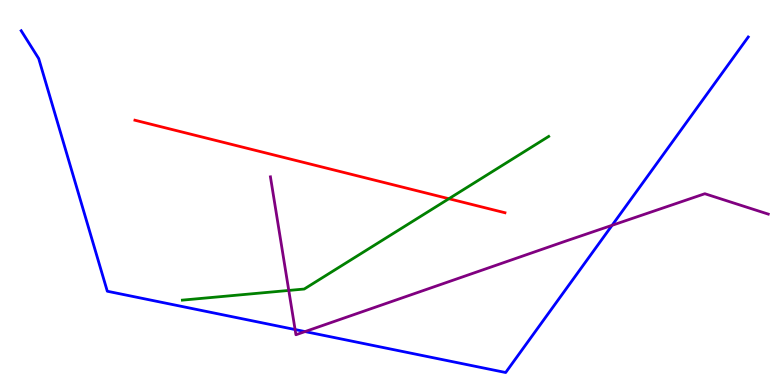[{'lines': ['blue', 'red'], 'intersections': []}, {'lines': ['green', 'red'], 'intersections': [{'x': 5.79, 'y': 4.84}]}, {'lines': ['purple', 'red'], 'intersections': []}, {'lines': ['blue', 'green'], 'intersections': []}, {'lines': ['blue', 'purple'], 'intersections': [{'x': 3.81, 'y': 1.44}, {'x': 3.94, 'y': 1.39}, {'x': 7.9, 'y': 4.15}]}, {'lines': ['green', 'purple'], 'intersections': [{'x': 3.73, 'y': 2.46}]}]